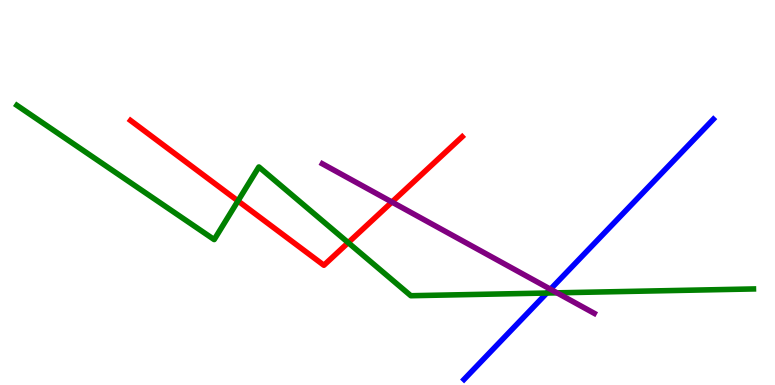[{'lines': ['blue', 'red'], 'intersections': []}, {'lines': ['green', 'red'], 'intersections': [{'x': 3.07, 'y': 4.78}, {'x': 4.49, 'y': 3.7}]}, {'lines': ['purple', 'red'], 'intersections': [{'x': 5.06, 'y': 4.75}]}, {'lines': ['blue', 'green'], 'intersections': [{'x': 7.06, 'y': 2.39}]}, {'lines': ['blue', 'purple'], 'intersections': [{'x': 7.1, 'y': 2.49}]}, {'lines': ['green', 'purple'], 'intersections': [{'x': 7.19, 'y': 2.39}]}]